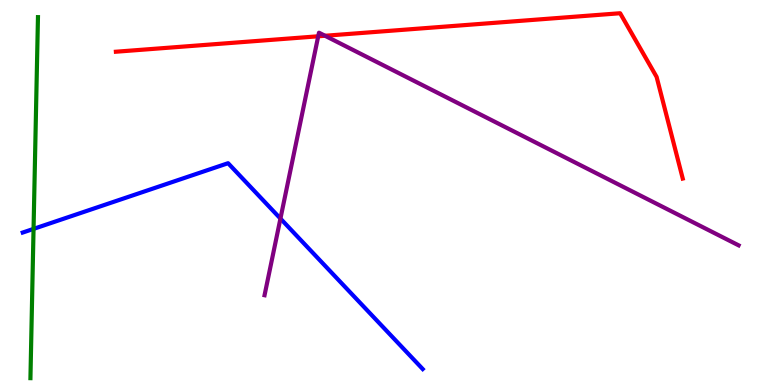[{'lines': ['blue', 'red'], 'intersections': []}, {'lines': ['green', 'red'], 'intersections': []}, {'lines': ['purple', 'red'], 'intersections': [{'x': 4.11, 'y': 9.06}, {'x': 4.19, 'y': 9.07}]}, {'lines': ['blue', 'green'], 'intersections': [{'x': 0.433, 'y': 4.05}]}, {'lines': ['blue', 'purple'], 'intersections': [{'x': 3.62, 'y': 4.32}]}, {'lines': ['green', 'purple'], 'intersections': []}]